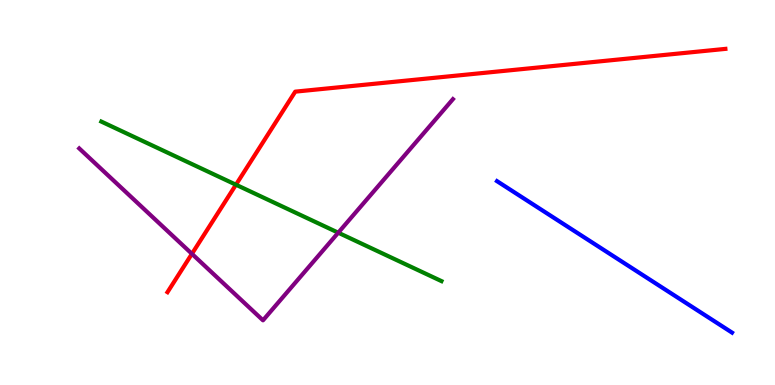[{'lines': ['blue', 'red'], 'intersections': []}, {'lines': ['green', 'red'], 'intersections': [{'x': 3.04, 'y': 5.2}]}, {'lines': ['purple', 'red'], 'intersections': [{'x': 2.48, 'y': 3.41}]}, {'lines': ['blue', 'green'], 'intersections': []}, {'lines': ['blue', 'purple'], 'intersections': []}, {'lines': ['green', 'purple'], 'intersections': [{'x': 4.36, 'y': 3.96}]}]